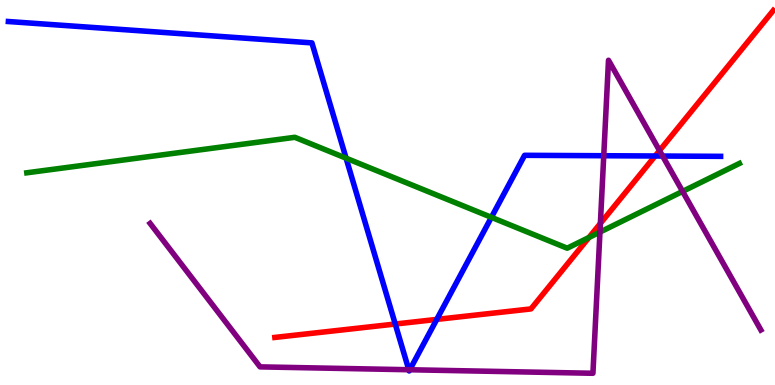[{'lines': ['blue', 'red'], 'intersections': [{'x': 5.1, 'y': 1.58}, {'x': 5.64, 'y': 1.7}, {'x': 8.45, 'y': 5.95}]}, {'lines': ['green', 'red'], 'intersections': [{'x': 7.6, 'y': 3.83}]}, {'lines': ['purple', 'red'], 'intersections': [{'x': 7.75, 'y': 4.2}, {'x': 8.51, 'y': 6.09}]}, {'lines': ['blue', 'green'], 'intersections': [{'x': 4.47, 'y': 5.89}, {'x': 6.34, 'y': 4.35}]}, {'lines': ['blue', 'purple'], 'intersections': [{'x': 5.27, 'y': 0.397}, {'x': 5.29, 'y': 0.396}, {'x': 7.79, 'y': 5.96}, {'x': 8.55, 'y': 5.95}]}, {'lines': ['green', 'purple'], 'intersections': [{'x': 7.74, 'y': 3.97}, {'x': 8.81, 'y': 5.03}]}]